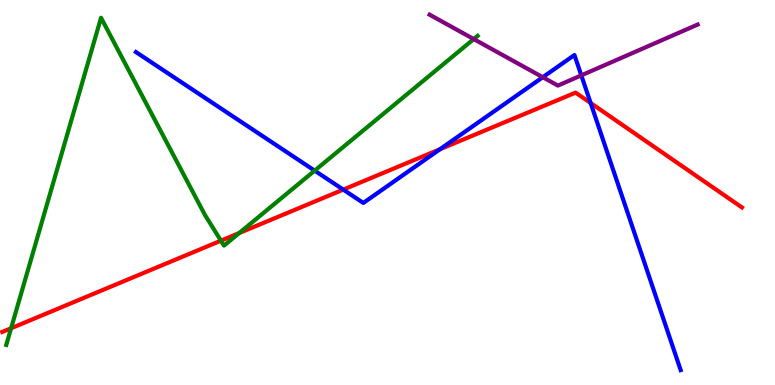[{'lines': ['blue', 'red'], 'intersections': [{'x': 4.43, 'y': 5.07}, {'x': 5.68, 'y': 6.12}, {'x': 7.62, 'y': 7.33}]}, {'lines': ['green', 'red'], 'intersections': [{'x': 0.143, 'y': 1.47}, {'x': 2.85, 'y': 3.75}, {'x': 3.09, 'y': 3.95}]}, {'lines': ['purple', 'red'], 'intersections': []}, {'lines': ['blue', 'green'], 'intersections': [{'x': 4.06, 'y': 5.57}]}, {'lines': ['blue', 'purple'], 'intersections': [{'x': 7.0, 'y': 7.99}, {'x': 7.5, 'y': 8.04}]}, {'lines': ['green', 'purple'], 'intersections': [{'x': 6.11, 'y': 8.99}]}]